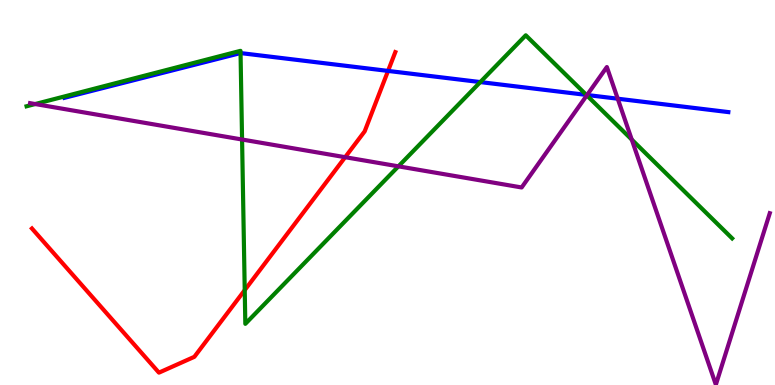[{'lines': ['blue', 'red'], 'intersections': [{'x': 5.01, 'y': 8.16}]}, {'lines': ['green', 'red'], 'intersections': [{'x': 3.16, 'y': 2.46}]}, {'lines': ['purple', 'red'], 'intersections': [{'x': 4.45, 'y': 5.92}]}, {'lines': ['blue', 'green'], 'intersections': [{'x': 3.1, 'y': 8.62}, {'x': 6.2, 'y': 7.87}, {'x': 7.57, 'y': 7.53}]}, {'lines': ['blue', 'purple'], 'intersections': [{'x': 7.58, 'y': 7.53}, {'x': 7.97, 'y': 7.44}]}, {'lines': ['green', 'purple'], 'intersections': [{'x': 0.454, 'y': 7.3}, {'x': 3.12, 'y': 6.38}, {'x': 5.14, 'y': 5.68}, {'x': 7.57, 'y': 7.52}, {'x': 8.15, 'y': 6.37}]}]